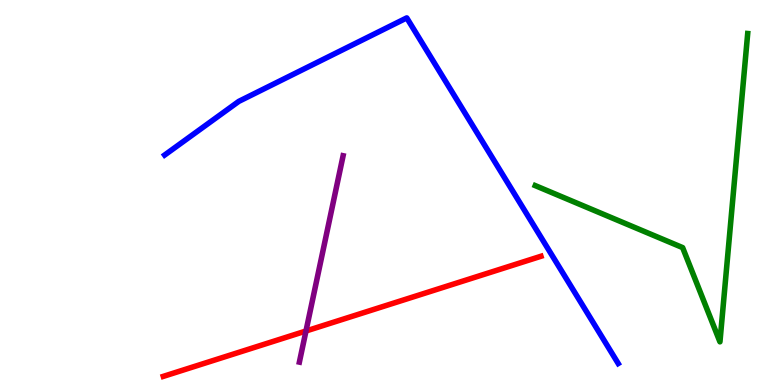[{'lines': ['blue', 'red'], 'intersections': []}, {'lines': ['green', 'red'], 'intersections': []}, {'lines': ['purple', 'red'], 'intersections': [{'x': 3.95, 'y': 1.4}]}, {'lines': ['blue', 'green'], 'intersections': []}, {'lines': ['blue', 'purple'], 'intersections': []}, {'lines': ['green', 'purple'], 'intersections': []}]